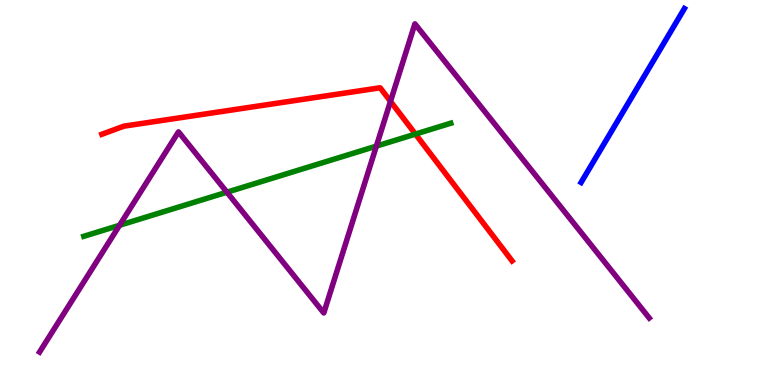[{'lines': ['blue', 'red'], 'intersections': []}, {'lines': ['green', 'red'], 'intersections': [{'x': 5.36, 'y': 6.52}]}, {'lines': ['purple', 'red'], 'intersections': [{'x': 5.04, 'y': 7.37}]}, {'lines': ['blue', 'green'], 'intersections': []}, {'lines': ['blue', 'purple'], 'intersections': []}, {'lines': ['green', 'purple'], 'intersections': [{'x': 1.54, 'y': 4.15}, {'x': 2.93, 'y': 5.01}, {'x': 4.86, 'y': 6.2}]}]